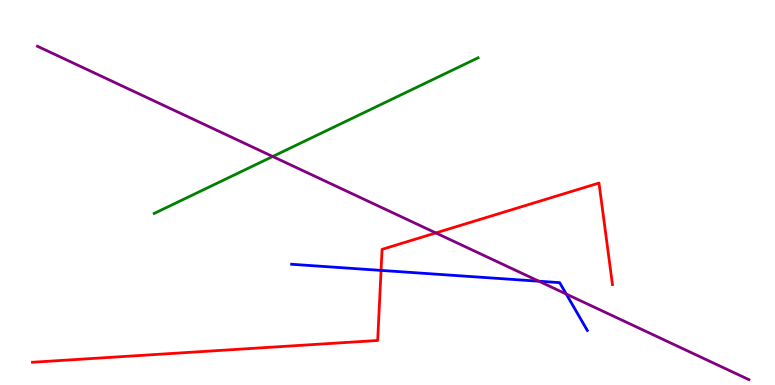[{'lines': ['blue', 'red'], 'intersections': [{'x': 4.92, 'y': 2.98}]}, {'lines': ['green', 'red'], 'intersections': []}, {'lines': ['purple', 'red'], 'intersections': [{'x': 5.62, 'y': 3.95}]}, {'lines': ['blue', 'green'], 'intersections': []}, {'lines': ['blue', 'purple'], 'intersections': [{'x': 6.95, 'y': 2.7}, {'x': 7.31, 'y': 2.36}]}, {'lines': ['green', 'purple'], 'intersections': [{'x': 3.52, 'y': 5.94}]}]